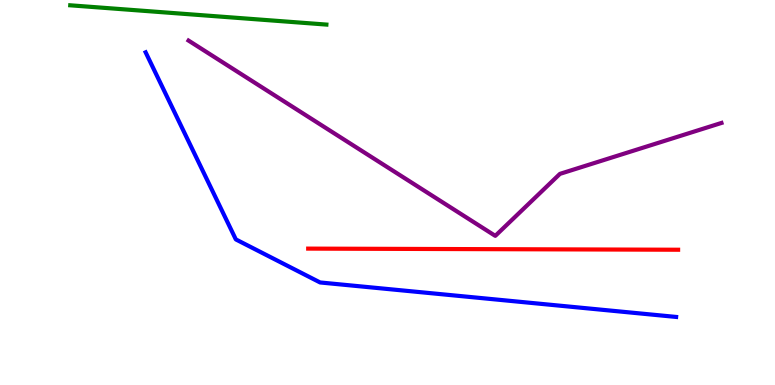[{'lines': ['blue', 'red'], 'intersections': []}, {'lines': ['green', 'red'], 'intersections': []}, {'lines': ['purple', 'red'], 'intersections': []}, {'lines': ['blue', 'green'], 'intersections': []}, {'lines': ['blue', 'purple'], 'intersections': []}, {'lines': ['green', 'purple'], 'intersections': []}]